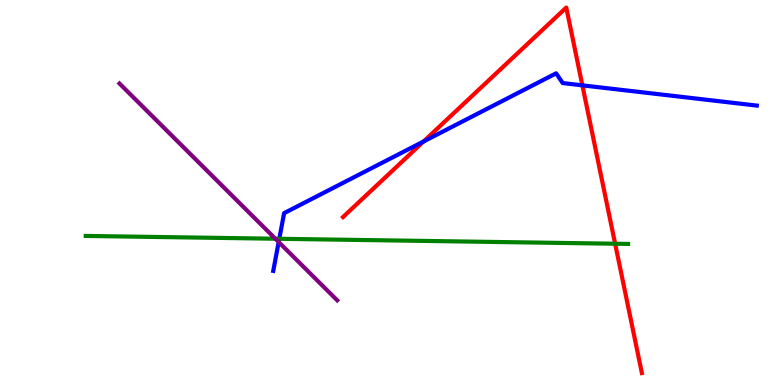[{'lines': ['blue', 'red'], 'intersections': [{'x': 5.47, 'y': 6.33}, {'x': 7.51, 'y': 7.78}]}, {'lines': ['green', 'red'], 'intersections': [{'x': 7.94, 'y': 3.67}]}, {'lines': ['purple', 'red'], 'intersections': []}, {'lines': ['blue', 'green'], 'intersections': [{'x': 3.6, 'y': 3.8}]}, {'lines': ['blue', 'purple'], 'intersections': [{'x': 3.6, 'y': 3.71}]}, {'lines': ['green', 'purple'], 'intersections': [{'x': 3.55, 'y': 3.8}]}]